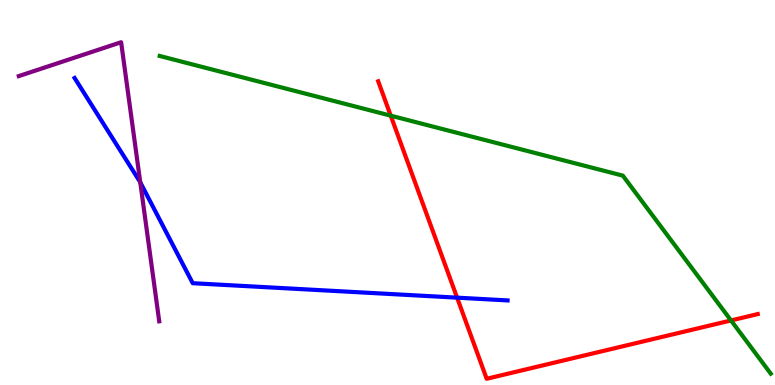[{'lines': ['blue', 'red'], 'intersections': [{'x': 5.9, 'y': 2.27}]}, {'lines': ['green', 'red'], 'intersections': [{'x': 5.04, 'y': 7.0}, {'x': 9.43, 'y': 1.68}]}, {'lines': ['purple', 'red'], 'intersections': []}, {'lines': ['blue', 'green'], 'intersections': []}, {'lines': ['blue', 'purple'], 'intersections': [{'x': 1.81, 'y': 5.27}]}, {'lines': ['green', 'purple'], 'intersections': []}]